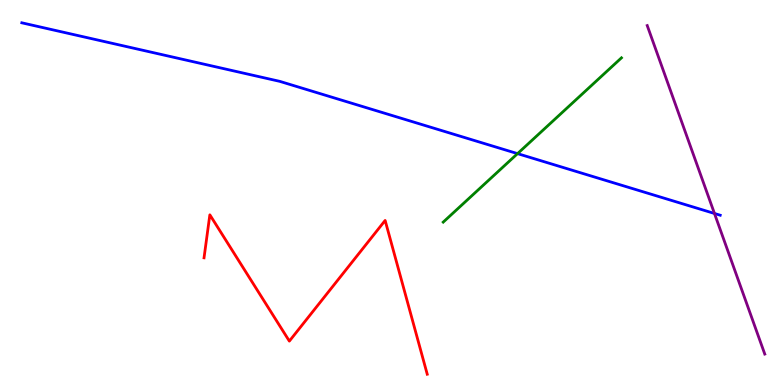[{'lines': ['blue', 'red'], 'intersections': []}, {'lines': ['green', 'red'], 'intersections': []}, {'lines': ['purple', 'red'], 'intersections': []}, {'lines': ['blue', 'green'], 'intersections': [{'x': 6.68, 'y': 6.01}]}, {'lines': ['blue', 'purple'], 'intersections': [{'x': 9.22, 'y': 4.46}]}, {'lines': ['green', 'purple'], 'intersections': []}]